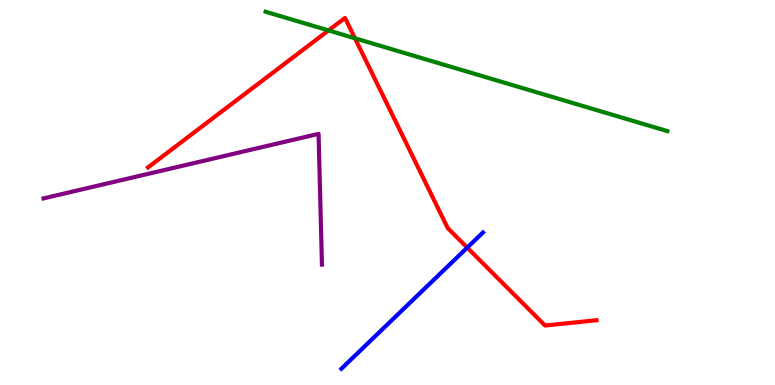[{'lines': ['blue', 'red'], 'intersections': [{'x': 6.03, 'y': 3.57}]}, {'lines': ['green', 'red'], 'intersections': [{'x': 4.24, 'y': 9.21}, {'x': 4.58, 'y': 9.01}]}, {'lines': ['purple', 'red'], 'intersections': []}, {'lines': ['blue', 'green'], 'intersections': []}, {'lines': ['blue', 'purple'], 'intersections': []}, {'lines': ['green', 'purple'], 'intersections': []}]